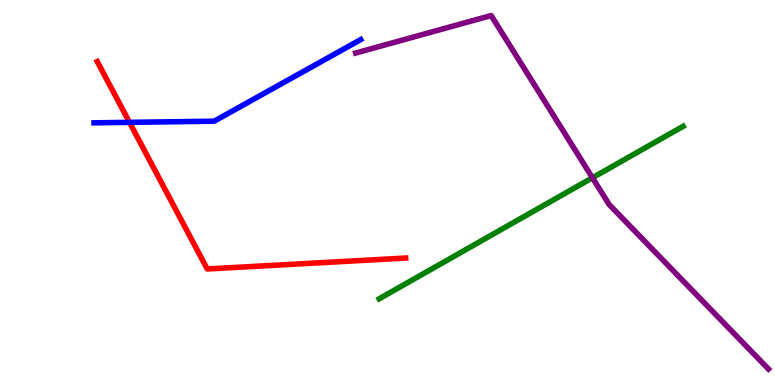[{'lines': ['blue', 'red'], 'intersections': [{'x': 1.67, 'y': 6.82}]}, {'lines': ['green', 'red'], 'intersections': []}, {'lines': ['purple', 'red'], 'intersections': []}, {'lines': ['blue', 'green'], 'intersections': []}, {'lines': ['blue', 'purple'], 'intersections': []}, {'lines': ['green', 'purple'], 'intersections': [{'x': 7.64, 'y': 5.38}]}]